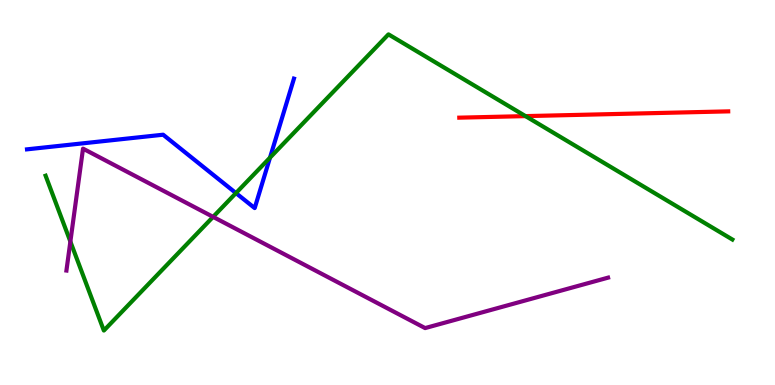[{'lines': ['blue', 'red'], 'intersections': []}, {'lines': ['green', 'red'], 'intersections': [{'x': 6.78, 'y': 6.98}]}, {'lines': ['purple', 'red'], 'intersections': []}, {'lines': ['blue', 'green'], 'intersections': [{'x': 3.04, 'y': 4.98}, {'x': 3.48, 'y': 5.91}]}, {'lines': ['blue', 'purple'], 'intersections': []}, {'lines': ['green', 'purple'], 'intersections': [{'x': 0.908, 'y': 3.73}, {'x': 2.75, 'y': 4.37}]}]